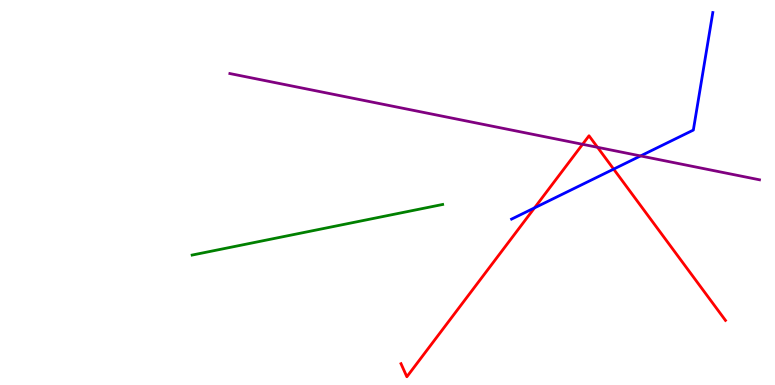[{'lines': ['blue', 'red'], 'intersections': [{'x': 6.9, 'y': 4.6}, {'x': 7.92, 'y': 5.61}]}, {'lines': ['green', 'red'], 'intersections': []}, {'lines': ['purple', 'red'], 'intersections': [{'x': 7.52, 'y': 6.25}, {'x': 7.71, 'y': 6.17}]}, {'lines': ['blue', 'green'], 'intersections': []}, {'lines': ['blue', 'purple'], 'intersections': [{'x': 8.27, 'y': 5.95}]}, {'lines': ['green', 'purple'], 'intersections': []}]